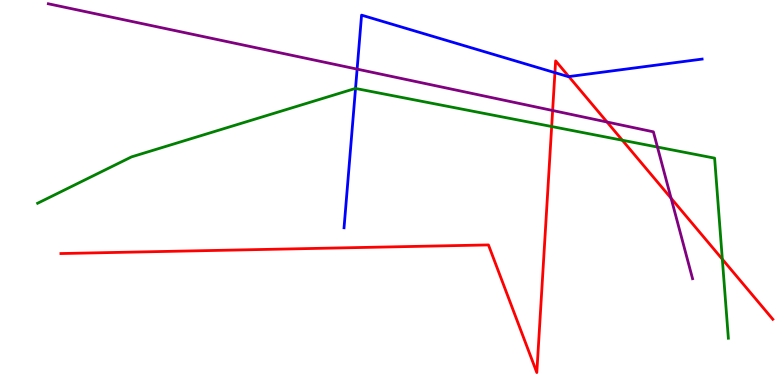[{'lines': ['blue', 'red'], 'intersections': [{'x': 7.16, 'y': 8.11}, {'x': 7.34, 'y': 8.01}]}, {'lines': ['green', 'red'], 'intersections': [{'x': 7.12, 'y': 6.71}, {'x': 8.03, 'y': 6.36}, {'x': 9.32, 'y': 3.27}]}, {'lines': ['purple', 'red'], 'intersections': [{'x': 7.13, 'y': 7.13}, {'x': 7.83, 'y': 6.83}, {'x': 8.66, 'y': 4.85}]}, {'lines': ['blue', 'green'], 'intersections': [{'x': 4.59, 'y': 7.7}]}, {'lines': ['blue', 'purple'], 'intersections': [{'x': 4.61, 'y': 8.2}]}, {'lines': ['green', 'purple'], 'intersections': [{'x': 8.48, 'y': 6.18}]}]